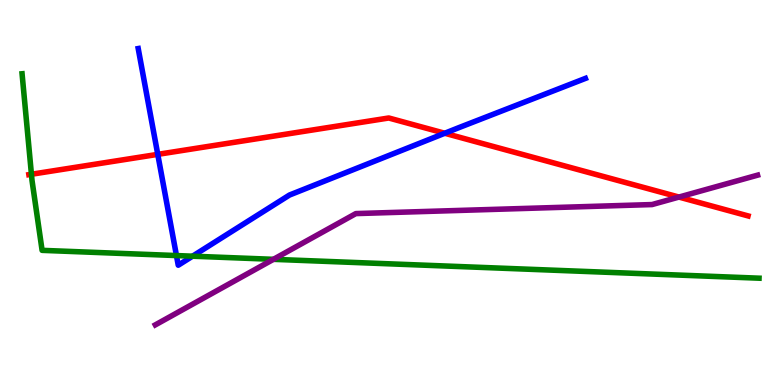[{'lines': ['blue', 'red'], 'intersections': [{'x': 2.04, 'y': 5.99}, {'x': 5.74, 'y': 6.54}]}, {'lines': ['green', 'red'], 'intersections': [{'x': 0.406, 'y': 5.47}]}, {'lines': ['purple', 'red'], 'intersections': [{'x': 8.76, 'y': 4.88}]}, {'lines': ['blue', 'green'], 'intersections': [{'x': 2.28, 'y': 3.36}, {'x': 2.48, 'y': 3.35}]}, {'lines': ['blue', 'purple'], 'intersections': []}, {'lines': ['green', 'purple'], 'intersections': [{'x': 3.53, 'y': 3.26}]}]